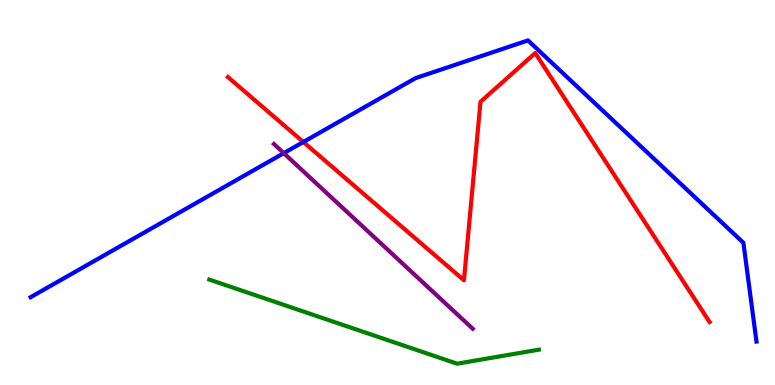[{'lines': ['blue', 'red'], 'intersections': [{'x': 3.91, 'y': 6.31}]}, {'lines': ['green', 'red'], 'intersections': []}, {'lines': ['purple', 'red'], 'intersections': []}, {'lines': ['blue', 'green'], 'intersections': []}, {'lines': ['blue', 'purple'], 'intersections': [{'x': 3.66, 'y': 6.02}]}, {'lines': ['green', 'purple'], 'intersections': []}]